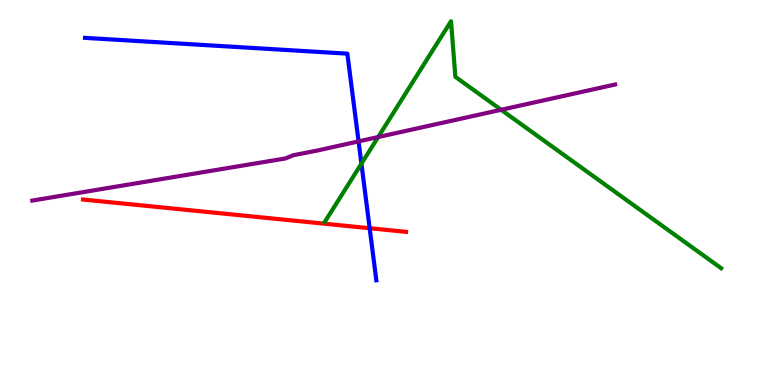[{'lines': ['blue', 'red'], 'intersections': [{'x': 4.77, 'y': 4.07}]}, {'lines': ['green', 'red'], 'intersections': []}, {'lines': ['purple', 'red'], 'intersections': []}, {'lines': ['blue', 'green'], 'intersections': [{'x': 4.66, 'y': 5.75}]}, {'lines': ['blue', 'purple'], 'intersections': [{'x': 4.63, 'y': 6.33}]}, {'lines': ['green', 'purple'], 'intersections': [{'x': 4.88, 'y': 6.44}, {'x': 6.47, 'y': 7.15}]}]